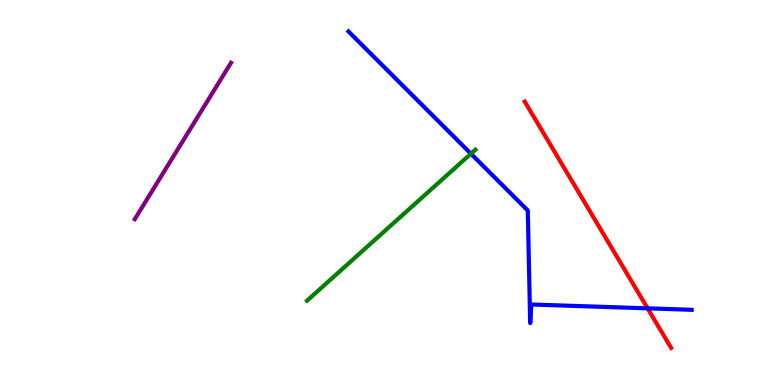[{'lines': ['blue', 'red'], 'intersections': [{'x': 8.36, 'y': 1.99}]}, {'lines': ['green', 'red'], 'intersections': []}, {'lines': ['purple', 'red'], 'intersections': []}, {'lines': ['blue', 'green'], 'intersections': [{'x': 6.08, 'y': 6.01}]}, {'lines': ['blue', 'purple'], 'intersections': []}, {'lines': ['green', 'purple'], 'intersections': []}]